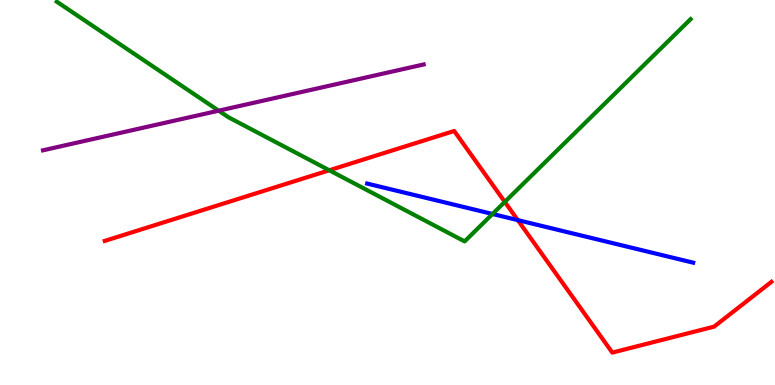[{'lines': ['blue', 'red'], 'intersections': [{'x': 6.68, 'y': 4.28}]}, {'lines': ['green', 'red'], 'intersections': [{'x': 4.25, 'y': 5.58}, {'x': 6.51, 'y': 4.76}]}, {'lines': ['purple', 'red'], 'intersections': []}, {'lines': ['blue', 'green'], 'intersections': [{'x': 6.35, 'y': 4.44}]}, {'lines': ['blue', 'purple'], 'intersections': []}, {'lines': ['green', 'purple'], 'intersections': [{'x': 2.82, 'y': 7.12}]}]